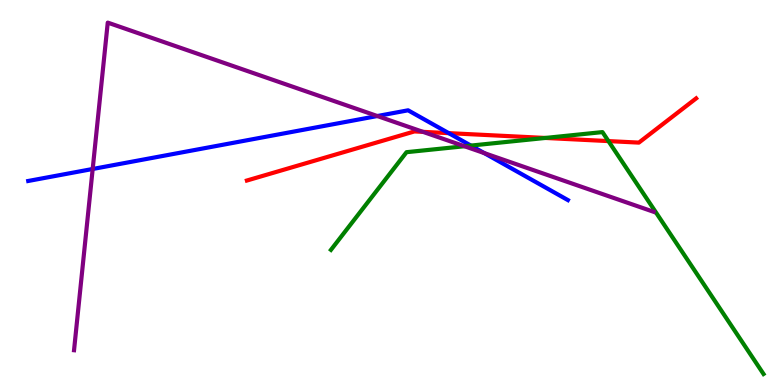[{'lines': ['blue', 'red'], 'intersections': [{'x': 5.79, 'y': 6.54}]}, {'lines': ['green', 'red'], 'intersections': [{'x': 7.04, 'y': 6.42}, {'x': 7.85, 'y': 6.34}]}, {'lines': ['purple', 'red'], 'intersections': [{'x': 5.46, 'y': 6.58}]}, {'lines': ['blue', 'green'], 'intersections': [{'x': 6.08, 'y': 6.22}]}, {'lines': ['blue', 'purple'], 'intersections': [{'x': 1.2, 'y': 5.61}, {'x': 4.87, 'y': 6.99}, {'x': 6.25, 'y': 6.02}]}, {'lines': ['green', 'purple'], 'intersections': [{'x': 5.99, 'y': 6.2}]}]